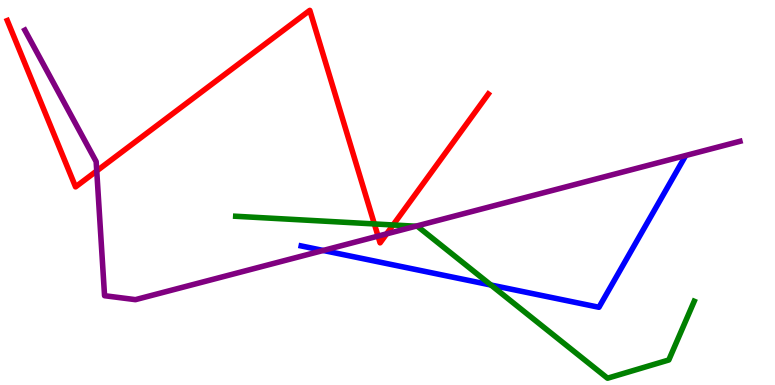[{'lines': ['blue', 'red'], 'intersections': []}, {'lines': ['green', 'red'], 'intersections': [{'x': 4.83, 'y': 4.18}, {'x': 5.07, 'y': 4.16}]}, {'lines': ['purple', 'red'], 'intersections': [{'x': 1.25, 'y': 5.56}, {'x': 4.88, 'y': 3.87}, {'x': 4.99, 'y': 3.93}]}, {'lines': ['blue', 'green'], 'intersections': [{'x': 6.33, 'y': 2.6}]}, {'lines': ['blue', 'purple'], 'intersections': [{'x': 4.17, 'y': 3.49}]}, {'lines': ['green', 'purple'], 'intersections': [{'x': 5.36, 'y': 4.12}]}]